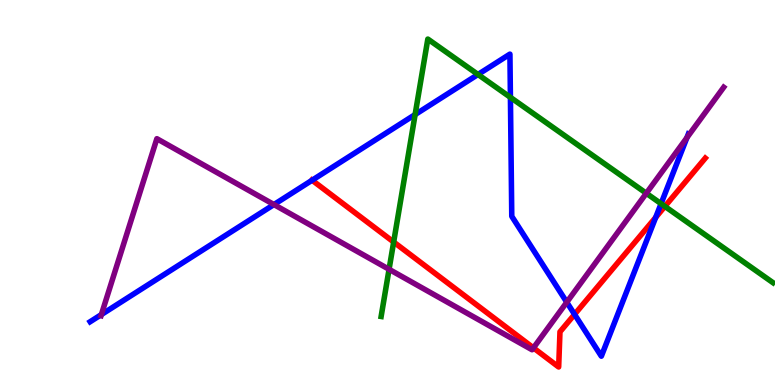[{'lines': ['blue', 'red'], 'intersections': [{'x': 4.03, 'y': 5.32}, {'x': 7.41, 'y': 1.83}, {'x': 8.46, 'y': 4.35}]}, {'lines': ['green', 'red'], 'intersections': [{'x': 5.08, 'y': 3.71}, {'x': 8.58, 'y': 4.64}]}, {'lines': ['purple', 'red'], 'intersections': [{'x': 6.88, 'y': 0.964}]}, {'lines': ['blue', 'green'], 'intersections': [{'x': 5.36, 'y': 7.02}, {'x': 6.17, 'y': 8.07}, {'x': 6.59, 'y': 7.47}, {'x': 8.53, 'y': 4.71}]}, {'lines': ['blue', 'purple'], 'intersections': [{'x': 1.31, 'y': 1.83}, {'x': 3.53, 'y': 4.69}, {'x': 7.31, 'y': 2.15}, {'x': 8.86, 'y': 6.42}]}, {'lines': ['green', 'purple'], 'intersections': [{'x': 5.02, 'y': 3.0}, {'x': 8.34, 'y': 4.98}]}]